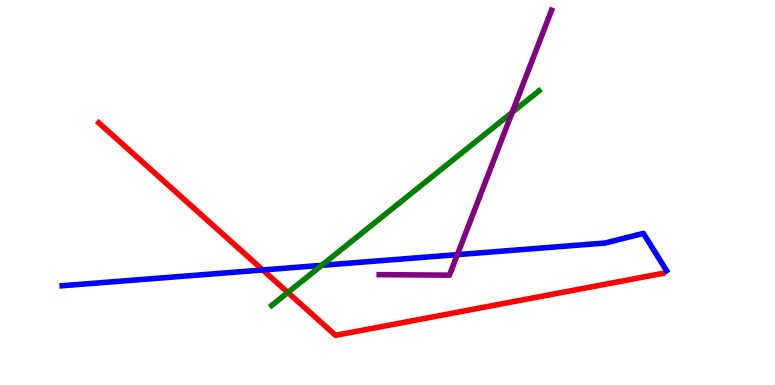[{'lines': ['blue', 'red'], 'intersections': [{'x': 3.39, 'y': 2.99}]}, {'lines': ['green', 'red'], 'intersections': [{'x': 3.71, 'y': 2.4}]}, {'lines': ['purple', 'red'], 'intersections': []}, {'lines': ['blue', 'green'], 'intersections': [{'x': 4.15, 'y': 3.11}]}, {'lines': ['blue', 'purple'], 'intersections': [{'x': 5.9, 'y': 3.39}]}, {'lines': ['green', 'purple'], 'intersections': [{'x': 6.61, 'y': 7.08}]}]